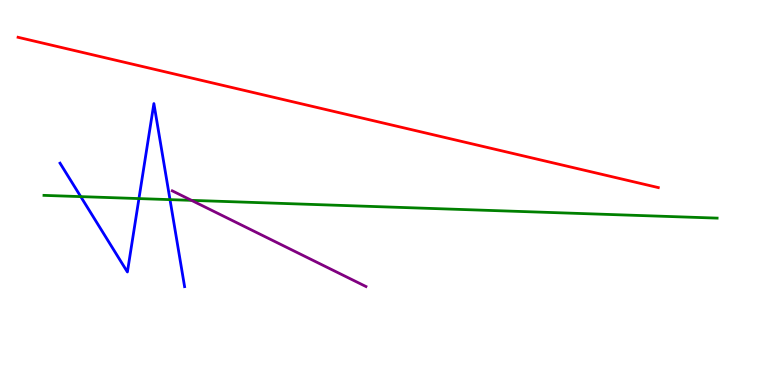[{'lines': ['blue', 'red'], 'intersections': []}, {'lines': ['green', 'red'], 'intersections': []}, {'lines': ['purple', 'red'], 'intersections': []}, {'lines': ['blue', 'green'], 'intersections': [{'x': 1.04, 'y': 4.89}, {'x': 1.79, 'y': 4.84}, {'x': 2.19, 'y': 4.81}]}, {'lines': ['blue', 'purple'], 'intersections': []}, {'lines': ['green', 'purple'], 'intersections': [{'x': 2.47, 'y': 4.8}]}]